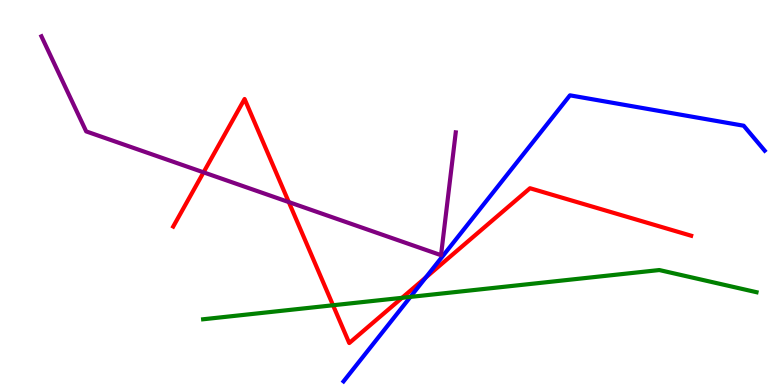[{'lines': ['blue', 'red'], 'intersections': [{'x': 5.49, 'y': 2.79}]}, {'lines': ['green', 'red'], 'intersections': [{'x': 4.3, 'y': 2.07}, {'x': 5.19, 'y': 2.26}]}, {'lines': ['purple', 'red'], 'intersections': [{'x': 2.63, 'y': 5.52}, {'x': 3.73, 'y': 4.75}]}, {'lines': ['blue', 'green'], 'intersections': [{'x': 5.3, 'y': 2.29}]}, {'lines': ['blue', 'purple'], 'intersections': []}, {'lines': ['green', 'purple'], 'intersections': []}]